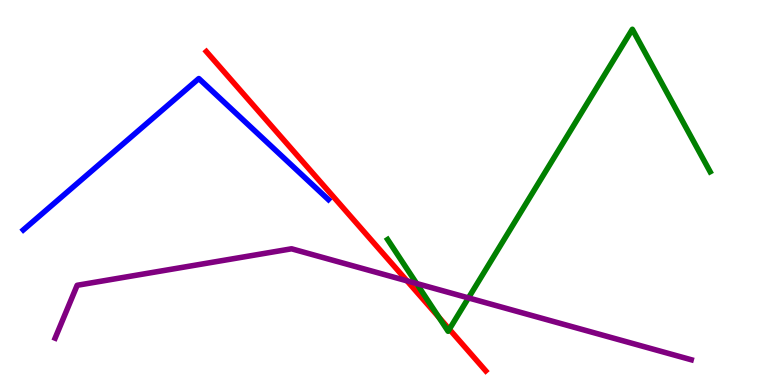[{'lines': ['blue', 'red'], 'intersections': []}, {'lines': ['green', 'red'], 'intersections': [{'x': 5.66, 'y': 1.76}, {'x': 5.8, 'y': 1.45}]}, {'lines': ['purple', 'red'], 'intersections': [{'x': 5.25, 'y': 2.71}]}, {'lines': ['blue', 'green'], 'intersections': []}, {'lines': ['blue', 'purple'], 'intersections': []}, {'lines': ['green', 'purple'], 'intersections': [{'x': 5.38, 'y': 2.64}, {'x': 6.04, 'y': 2.26}]}]